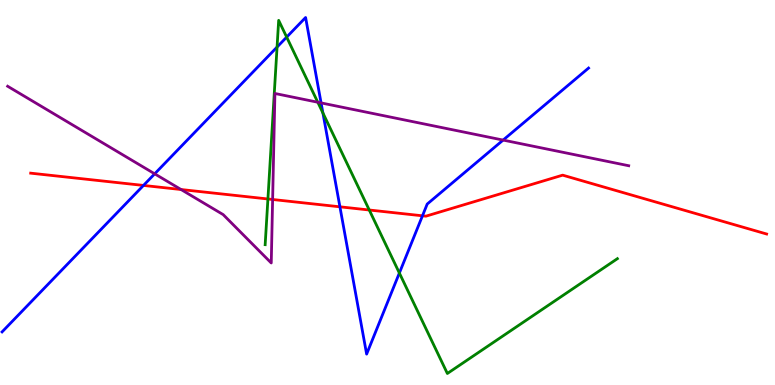[{'lines': ['blue', 'red'], 'intersections': [{'x': 1.85, 'y': 5.18}, {'x': 4.39, 'y': 4.63}, {'x': 5.45, 'y': 4.39}]}, {'lines': ['green', 'red'], 'intersections': [{'x': 3.46, 'y': 4.83}, {'x': 4.76, 'y': 4.55}]}, {'lines': ['purple', 'red'], 'intersections': [{'x': 2.34, 'y': 5.08}, {'x': 3.52, 'y': 4.82}]}, {'lines': ['blue', 'green'], 'intersections': [{'x': 3.58, 'y': 8.78}, {'x': 3.7, 'y': 9.04}, {'x': 4.17, 'y': 7.07}, {'x': 5.15, 'y': 2.91}]}, {'lines': ['blue', 'purple'], 'intersections': [{'x': 2.0, 'y': 5.49}, {'x': 4.14, 'y': 7.33}, {'x': 6.49, 'y': 6.36}]}, {'lines': ['green', 'purple'], 'intersections': [{'x': 4.1, 'y': 7.34}]}]